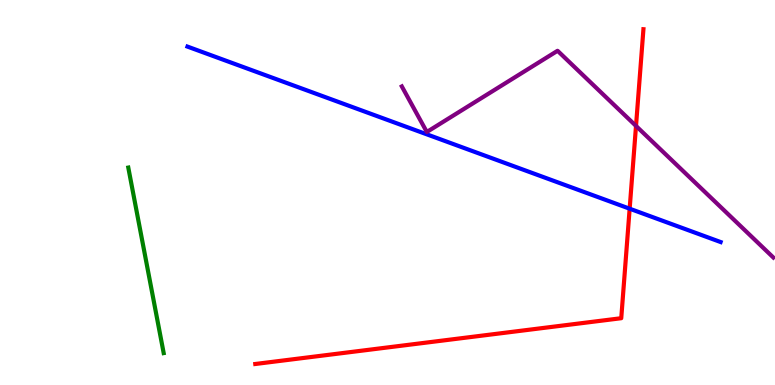[{'lines': ['blue', 'red'], 'intersections': [{'x': 8.12, 'y': 4.58}]}, {'lines': ['green', 'red'], 'intersections': []}, {'lines': ['purple', 'red'], 'intersections': [{'x': 8.21, 'y': 6.73}]}, {'lines': ['blue', 'green'], 'intersections': []}, {'lines': ['blue', 'purple'], 'intersections': []}, {'lines': ['green', 'purple'], 'intersections': []}]